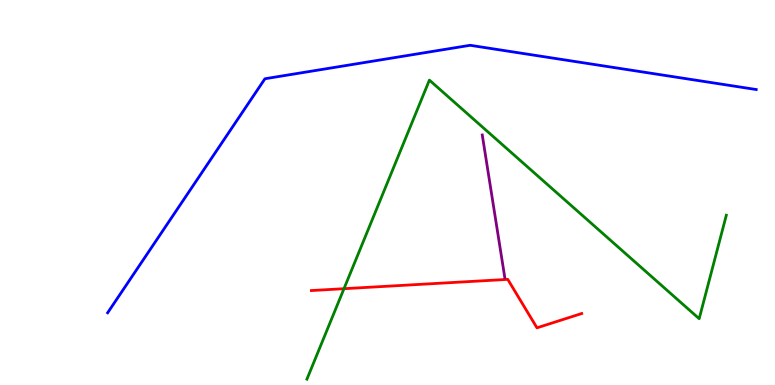[{'lines': ['blue', 'red'], 'intersections': []}, {'lines': ['green', 'red'], 'intersections': [{'x': 4.44, 'y': 2.5}]}, {'lines': ['purple', 'red'], 'intersections': []}, {'lines': ['blue', 'green'], 'intersections': []}, {'lines': ['blue', 'purple'], 'intersections': []}, {'lines': ['green', 'purple'], 'intersections': []}]